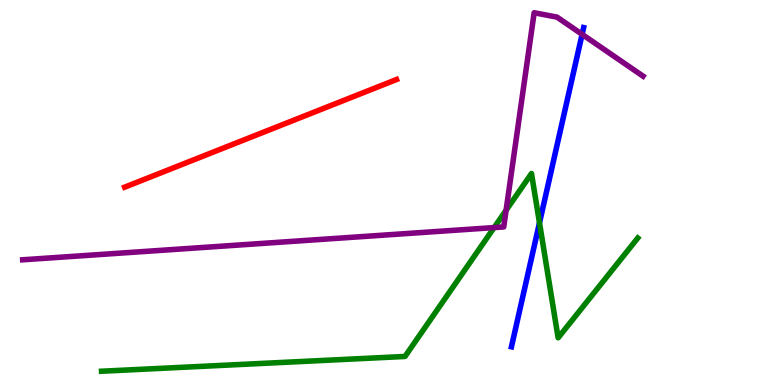[{'lines': ['blue', 'red'], 'intersections': []}, {'lines': ['green', 'red'], 'intersections': []}, {'lines': ['purple', 'red'], 'intersections': []}, {'lines': ['blue', 'green'], 'intersections': [{'x': 6.96, 'y': 4.21}]}, {'lines': ['blue', 'purple'], 'intersections': [{'x': 7.51, 'y': 9.11}]}, {'lines': ['green', 'purple'], 'intersections': [{'x': 6.38, 'y': 4.09}, {'x': 6.53, 'y': 4.54}]}]